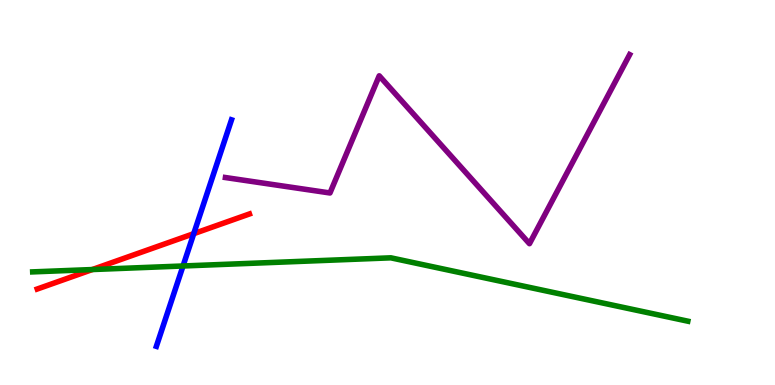[{'lines': ['blue', 'red'], 'intersections': [{'x': 2.5, 'y': 3.93}]}, {'lines': ['green', 'red'], 'intersections': [{'x': 1.19, 'y': 3.0}]}, {'lines': ['purple', 'red'], 'intersections': []}, {'lines': ['blue', 'green'], 'intersections': [{'x': 2.36, 'y': 3.09}]}, {'lines': ['blue', 'purple'], 'intersections': []}, {'lines': ['green', 'purple'], 'intersections': []}]